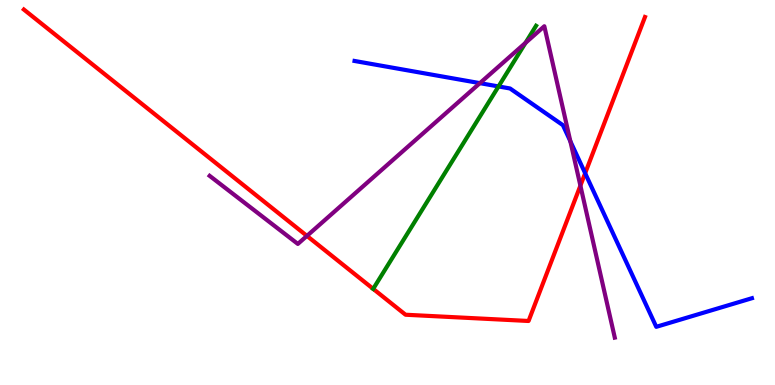[{'lines': ['blue', 'red'], 'intersections': [{'x': 7.55, 'y': 5.5}]}, {'lines': ['green', 'red'], 'intersections': [{'x': 4.82, 'y': 2.5}]}, {'lines': ['purple', 'red'], 'intersections': [{'x': 3.96, 'y': 3.87}, {'x': 7.49, 'y': 5.18}]}, {'lines': ['blue', 'green'], 'intersections': [{'x': 6.43, 'y': 7.75}]}, {'lines': ['blue', 'purple'], 'intersections': [{'x': 6.19, 'y': 7.84}, {'x': 7.36, 'y': 6.33}]}, {'lines': ['green', 'purple'], 'intersections': [{'x': 6.78, 'y': 8.89}]}]